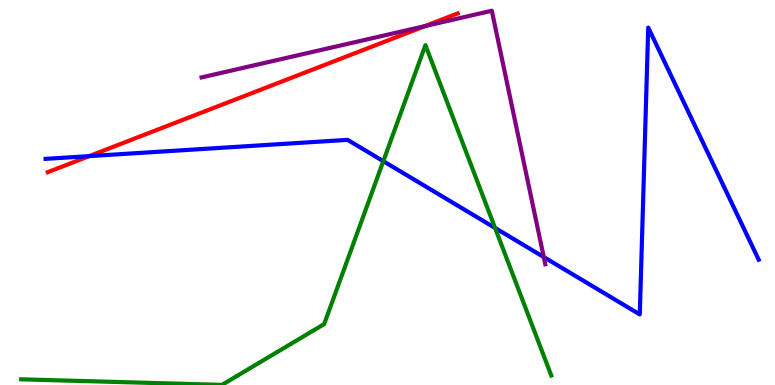[{'lines': ['blue', 'red'], 'intersections': [{'x': 1.15, 'y': 5.94}]}, {'lines': ['green', 'red'], 'intersections': []}, {'lines': ['purple', 'red'], 'intersections': [{'x': 5.48, 'y': 9.32}]}, {'lines': ['blue', 'green'], 'intersections': [{'x': 4.95, 'y': 5.81}, {'x': 6.39, 'y': 4.08}]}, {'lines': ['blue', 'purple'], 'intersections': [{'x': 7.02, 'y': 3.32}]}, {'lines': ['green', 'purple'], 'intersections': []}]